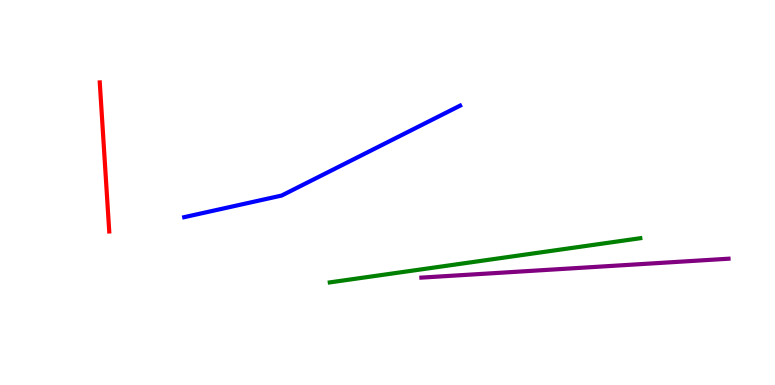[{'lines': ['blue', 'red'], 'intersections': []}, {'lines': ['green', 'red'], 'intersections': []}, {'lines': ['purple', 'red'], 'intersections': []}, {'lines': ['blue', 'green'], 'intersections': []}, {'lines': ['blue', 'purple'], 'intersections': []}, {'lines': ['green', 'purple'], 'intersections': []}]